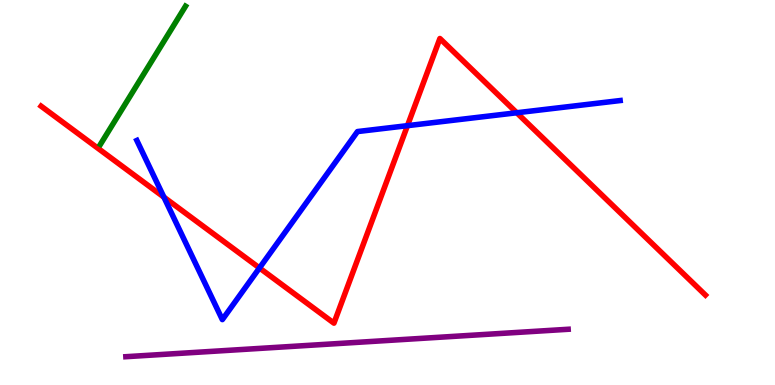[{'lines': ['blue', 'red'], 'intersections': [{'x': 2.11, 'y': 4.88}, {'x': 3.35, 'y': 3.04}, {'x': 5.26, 'y': 6.74}, {'x': 6.67, 'y': 7.07}]}, {'lines': ['green', 'red'], 'intersections': []}, {'lines': ['purple', 'red'], 'intersections': []}, {'lines': ['blue', 'green'], 'intersections': []}, {'lines': ['blue', 'purple'], 'intersections': []}, {'lines': ['green', 'purple'], 'intersections': []}]